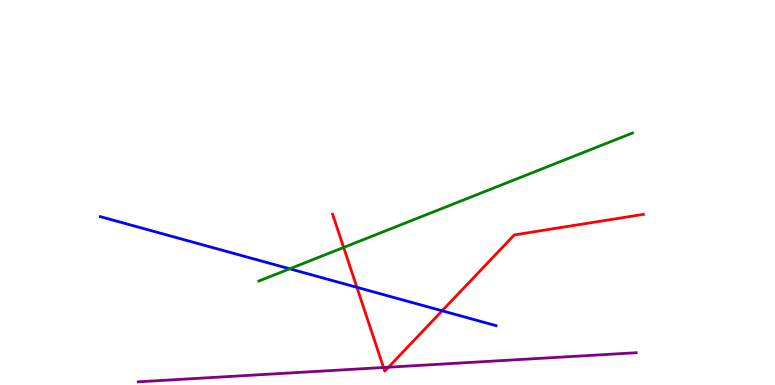[{'lines': ['blue', 'red'], 'intersections': [{'x': 4.61, 'y': 2.54}, {'x': 5.71, 'y': 1.93}]}, {'lines': ['green', 'red'], 'intersections': [{'x': 4.43, 'y': 3.57}]}, {'lines': ['purple', 'red'], 'intersections': [{'x': 4.95, 'y': 0.455}, {'x': 5.01, 'y': 0.462}]}, {'lines': ['blue', 'green'], 'intersections': [{'x': 3.74, 'y': 3.02}]}, {'lines': ['blue', 'purple'], 'intersections': []}, {'lines': ['green', 'purple'], 'intersections': []}]